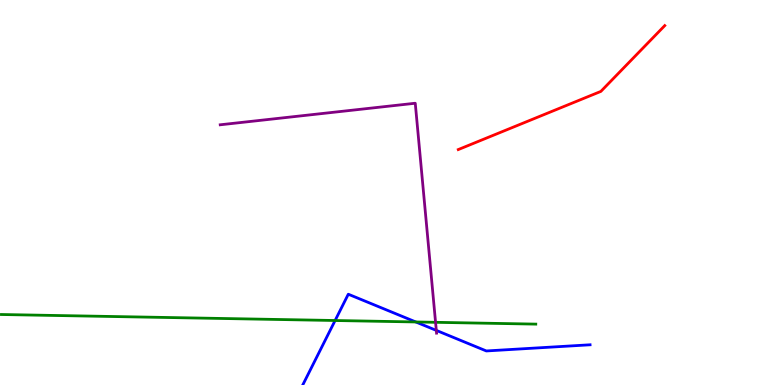[{'lines': ['blue', 'red'], 'intersections': []}, {'lines': ['green', 'red'], 'intersections': []}, {'lines': ['purple', 'red'], 'intersections': []}, {'lines': ['blue', 'green'], 'intersections': [{'x': 4.32, 'y': 1.68}, {'x': 5.37, 'y': 1.64}]}, {'lines': ['blue', 'purple'], 'intersections': [{'x': 5.63, 'y': 1.42}]}, {'lines': ['green', 'purple'], 'intersections': [{'x': 5.62, 'y': 1.63}]}]